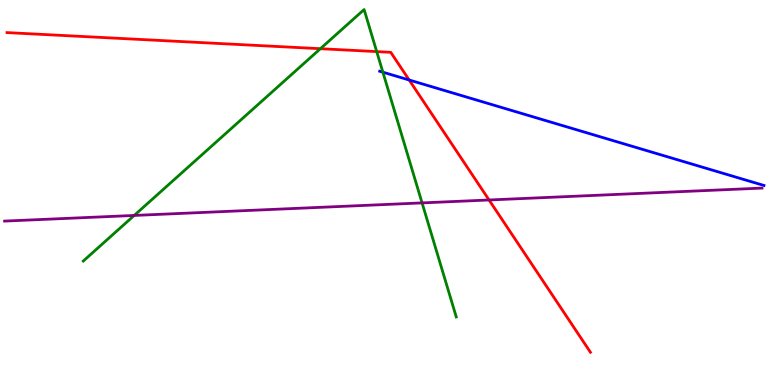[{'lines': ['blue', 'red'], 'intersections': [{'x': 5.28, 'y': 7.92}]}, {'lines': ['green', 'red'], 'intersections': [{'x': 4.13, 'y': 8.73}, {'x': 4.86, 'y': 8.66}]}, {'lines': ['purple', 'red'], 'intersections': [{'x': 6.31, 'y': 4.81}]}, {'lines': ['blue', 'green'], 'intersections': [{'x': 4.94, 'y': 8.13}]}, {'lines': ['blue', 'purple'], 'intersections': []}, {'lines': ['green', 'purple'], 'intersections': [{'x': 1.73, 'y': 4.4}, {'x': 5.45, 'y': 4.73}]}]